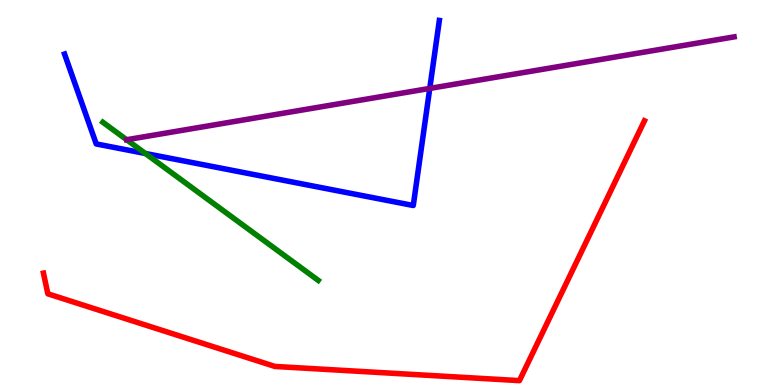[{'lines': ['blue', 'red'], 'intersections': []}, {'lines': ['green', 'red'], 'intersections': []}, {'lines': ['purple', 'red'], 'intersections': []}, {'lines': ['blue', 'green'], 'intersections': [{'x': 1.88, 'y': 6.01}]}, {'lines': ['blue', 'purple'], 'intersections': [{'x': 5.55, 'y': 7.7}]}, {'lines': ['green', 'purple'], 'intersections': [{'x': 1.63, 'y': 6.37}]}]